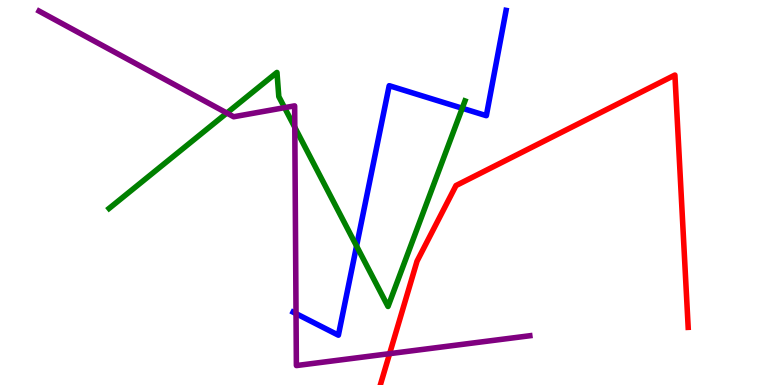[{'lines': ['blue', 'red'], 'intersections': []}, {'lines': ['green', 'red'], 'intersections': []}, {'lines': ['purple', 'red'], 'intersections': [{'x': 5.03, 'y': 0.814}]}, {'lines': ['blue', 'green'], 'intersections': [{'x': 4.6, 'y': 3.61}, {'x': 5.96, 'y': 7.19}]}, {'lines': ['blue', 'purple'], 'intersections': [{'x': 3.82, 'y': 1.85}]}, {'lines': ['green', 'purple'], 'intersections': [{'x': 2.93, 'y': 7.06}, {'x': 3.67, 'y': 7.2}, {'x': 3.8, 'y': 6.69}]}]